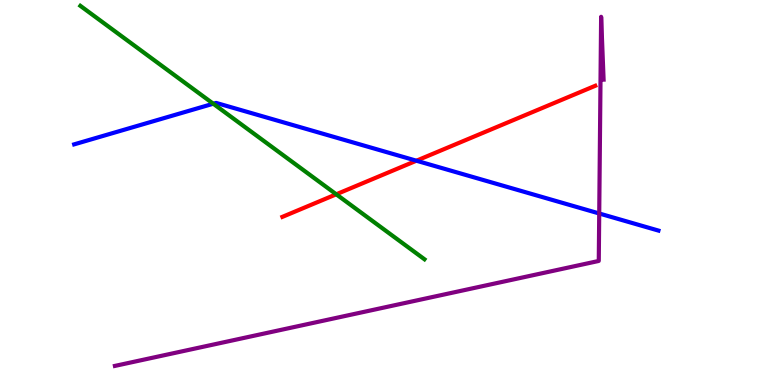[{'lines': ['blue', 'red'], 'intersections': [{'x': 5.37, 'y': 5.83}]}, {'lines': ['green', 'red'], 'intersections': [{'x': 4.34, 'y': 4.95}]}, {'lines': ['purple', 'red'], 'intersections': []}, {'lines': ['blue', 'green'], 'intersections': [{'x': 2.75, 'y': 7.31}]}, {'lines': ['blue', 'purple'], 'intersections': [{'x': 7.73, 'y': 4.45}]}, {'lines': ['green', 'purple'], 'intersections': []}]